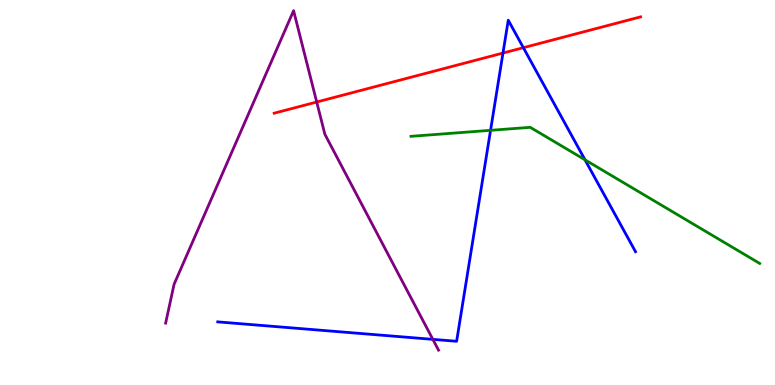[{'lines': ['blue', 'red'], 'intersections': [{'x': 6.49, 'y': 8.62}, {'x': 6.75, 'y': 8.76}]}, {'lines': ['green', 'red'], 'intersections': []}, {'lines': ['purple', 'red'], 'intersections': [{'x': 4.09, 'y': 7.35}]}, {'lines': ['blue', 'green'], 'intersections': [{'x': 6.33, 'y': 6.61}, {'x': 7.55, 'y': 5.85}]}, {'lines': ['blue', 'purple'], 'intersections': [{'x': 5.59, 'y': 1.19}]}, {'lines': ['green', 'purple'], 'intersections': []}]